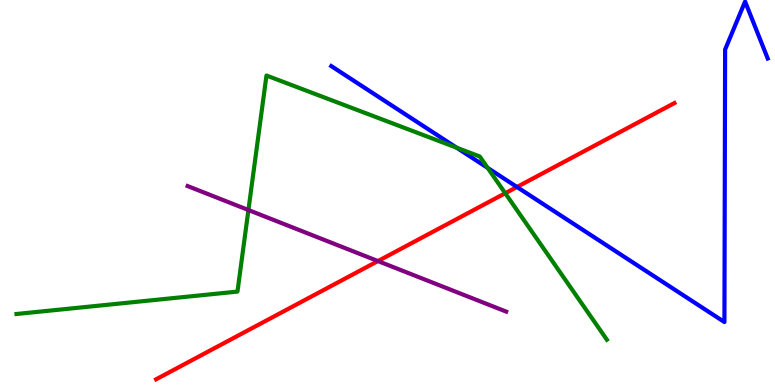[{'lines': ['blue', 'red'], 'intersections': [{'x': 6.67, 'y': 5.14}]}, {'lines': ['green', 'red'], 'intersections': [{'x': 6.52, 'y': 4.98}]}, {'lines': ['purple', 'red'], 'intersections': [{'x': 4.88, 'y': 3.22}]}, {'lines': ['blue', 'green'], 'intersections': [{'x': 5.89, 'y': 6.16}, {'x': 6.29, 'y': 5.64}]}, {'lines': ['blue', 'purple'], 'intersections': []}, {'lines': ['green', 'purple'], 'intersections': [{'x': 3.21, 'y': 4.54}]}]